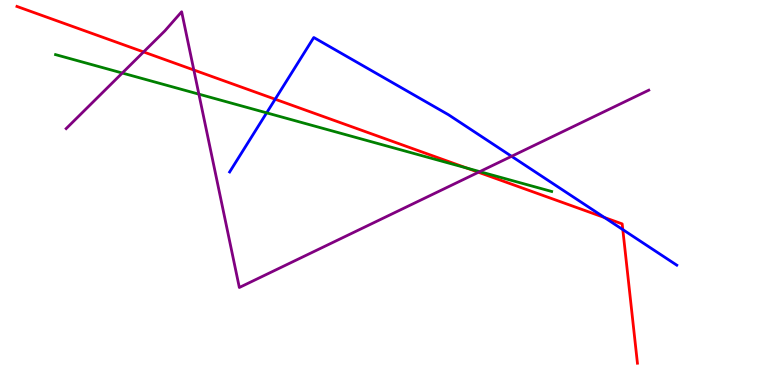[{'lines': ['blue', 'red'], 'intersections': [{'x': 3.55, 'y': 7.42}, {'x': 7.8, 'y': 4.35}, {'x': 8.04, 'y': 4.04}]}, {'lines': ['green', 'red'], 'intersections': [{'x': 6.02, 'y': 5.64}]}, {'lines': ['purple', 'red'], 'intersections': [{'x': 1.85, 'y': 8.65}, {'x': 2.5, 'y': 8.18}, {'x': 6.17, 'y': 5.53}]}, {'lines': ['blue', 'green'], 'intersections': [{'x': 3.44, 'y': 7.07}]}, {'lines': ['blue', 'purple'], 'intersections': [{'x': 6.6, 'y': 5.94}]}, {'lines': ['green', 'purple'], 'intersections': [{'x': 1.58, 'y': 8.1}, {'x': 2.57, 'y': 7.55}, {'x': 6.19, 'y': 5.54}]}]